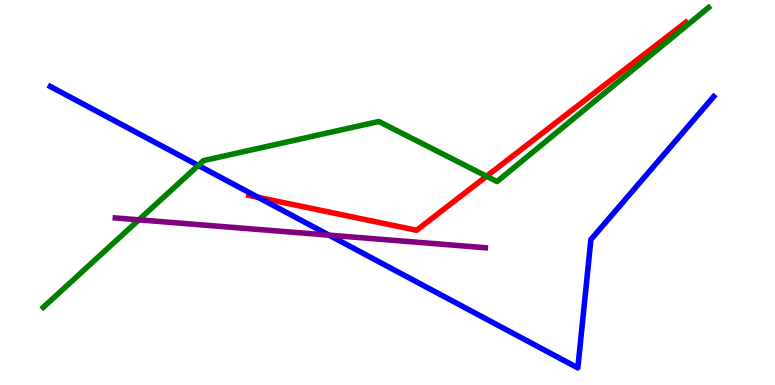[{'lines': ['blue', 'red'], 'intersections': [{'x': 3.33, 'y': 4.87}]}, {'lines': ['green', 'red'], 'intersections': [{'x': 6.28, 'y': 5.42}]}, {'lines': ['purple', 'red'], 'intersections': []}, {'lines': ['blue', 'green'], 'intersections': [{'x': 2.56, 'y': 5.7}]}, {'lines': ['blue', 'purple'], 'intersections': [{'x': 4.24, 'y': 3.89}]}, {'lines': ['green', 'purple'], 'intersections': [{'x': 1.79, 'y': 4.29}]}]